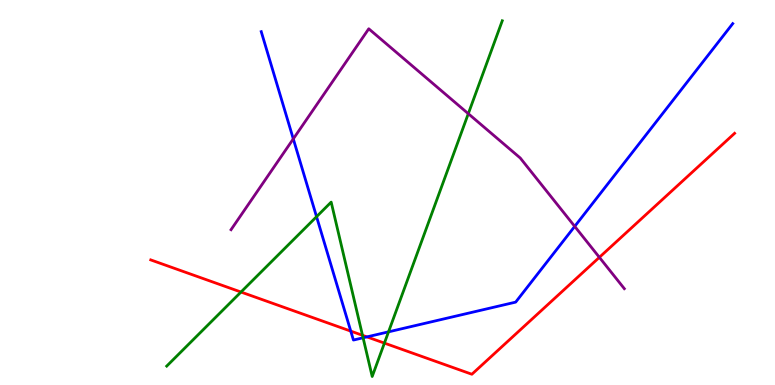[{'lines': ['blue', 'red'], 'intersections': [{'x': 4.53, 'y': 1.4}, {'x': 4.73, 'y': 1.25}]}, {'lines': ['green', 'red'], 'intersections': [{'x': 3.11, 'y': 2.41}, {'x': 4.68, 'y': 1.29}, {'x': 4.96, 'y': 1.09}]}, {'lines': ['purple', 'red'], 'intersections': [{'x': 7.73, 'y': 3.32}]}, {'lines': ['blue', 'green'], 'intersections': [{'x': 4.08, 'y': 4.37}, {'x': 4.69, 'y': 1.23}, {'x': 5.01, 'y': 1.38}]}, {'lines': ['blue', 'purple'], 'intersections': [{'x': 3.78, 'y': 6.39}, {'x': 7.42, 'y': 4.12}]}, {'lines': ['green', 'purple'], 'intersections': [{'x': 6.04, 'y': 7.05}]}]